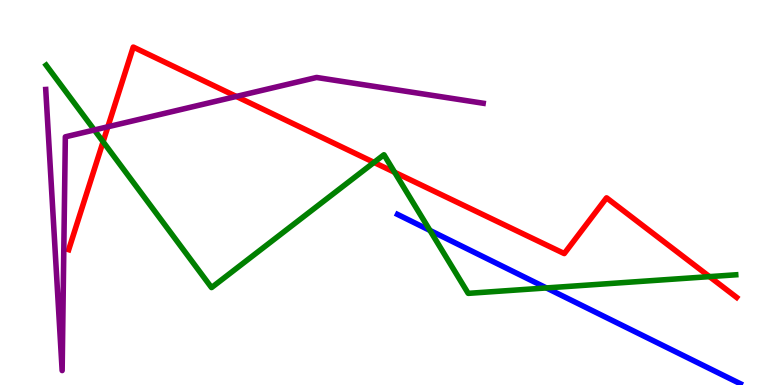[{'lines': ['blue', 'red'], 'intersections': []}, {'lines': ['green', 'red'], 'intersections': [{'x': 1.33, 'y': 6.32}, {'x': 4.83, 'y': 5.78}, {'x': 5.09, 'y': 5.52}, {'x': 9.15, 'y': 2.81}]}, {'lines': ['purple', 'red'], 'intersections': [{'x': 1.39, 'y': 6.71}, {'x': 3.05, 'y': 7.5}]}, {'lines': ['blue', 'green'], 'intersections': [{'x': 5.55, 'y': 4.02}, {'x': 7.05, 'y': 2.52}]}, {'lines': ['blue', 'purple'], 'intersections': []}, {'lines': ['green', 'purple'], 'intersections': [{'x': 1.22, 'y': 6.62}]}]